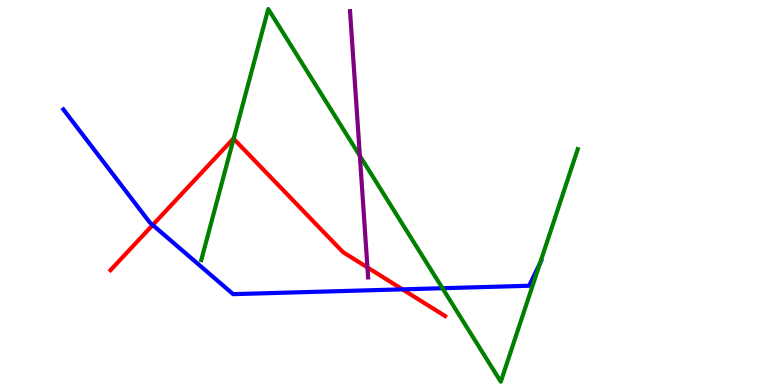[{'lines': ['blue', 'red'], 'intersections': [{'x': 1.97, 'y': 4.16}, {'x': 5.19, 'y': 2.48}]}, {'lines': ['green', 'red'], 'intersections': [{'x': 3.01, 'y': 6.4}]}, {'lines': ['purple', 'red'], 'intersections': [{'x': 4.74, 'y': 3.05}]}, {'lines': ['blue', 'green'], 'intersections': [{'x': 5.71, 'y': 2.51}, {'x': 6.97, 'y': 3.16}]}, {'lines': ['blue', 'purple'], 'intersections': []}, {'lines': ['green', 'purple'], 'intersections': [{'x': 4.64, 'y': 5.95}]}]